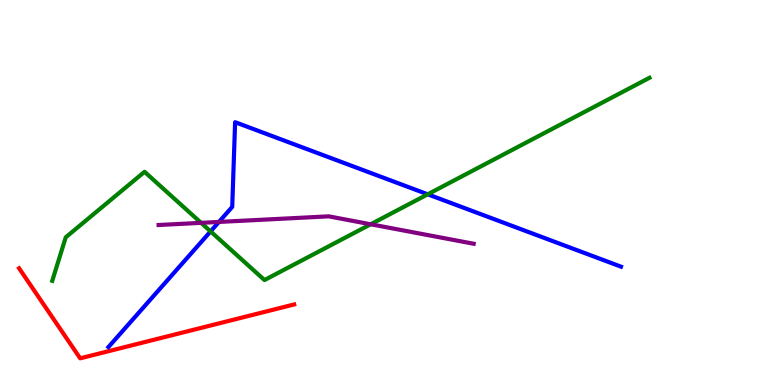[{'lines': ['blue', 'red'], 'intersections': []}, {'lines': ['green', 'red'], 'intersections': []}, {'lines': ['purple', 'red'], 'intersections': []}, {'lines': ['blue', 'green'], 'intersections': [{'x': 2.72, 'y': 3.99}, {'x': 5.52, 'y': 4.95}]}, {'lines': ['blue', 'purple'], 'intersections': [{'x': 2.83, 'y': 4.24}]}, {'lines': ['green', 'purple'], 'intersections': [{'x': 2.59, 'y': 4.21}, {'x': 4.78, 'y': 4.17}]}]